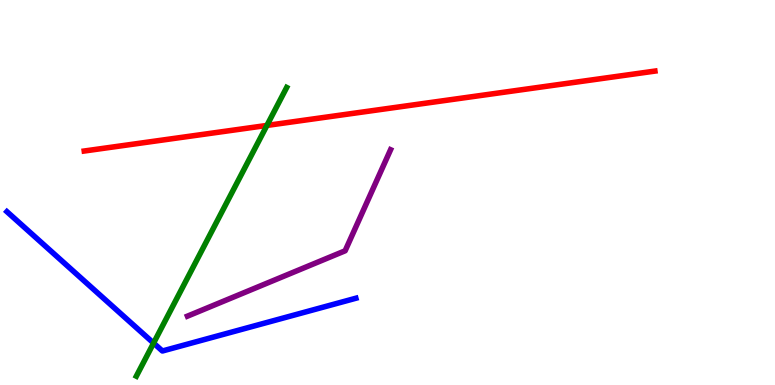[{'lines': ['blue', 'red'], 'intersections': []}, {'lines': ['green', 'red'], 'intersections': [{'x': 3.44, 'y': 6.74}]}, {'lines': ['purple', 'red'], 'intersections': []}, {'lines': ['blue', 'green'], 'intersections': [{'x': 1.98, 'y': 1.09}]}, {'lines': ['blue', 'purple'], 'intersections': []}, {'lines': ['green', 'purple'], 'intersections': []}]